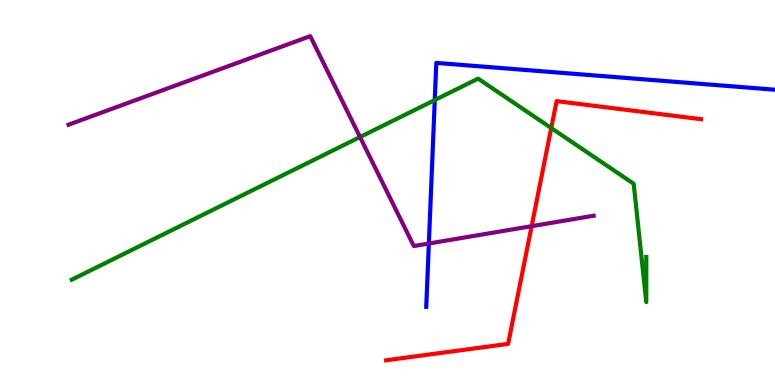[{'lines': ['blue', 'red'], 'intersections': []}, {'lines': ['green', 'red'], 'intersections': [{'x': 7.11, 'y': 6.67}]}, {'lines': ['purple', 'red'], 'intersections': [{'x': 6.86, 'y': 4.13}]}, {'lines': ['blue', 'green'], 'intersections': [{'x': 5.61, 'y': 7.4}]}, {'lines': ['blue', 'purple'], 'intersections': [{'x': 5.53, 'y': 3.68}]}, {'lines': ['green', 'purple'], 'intersections': [{'x': 4.65, 'y': 6.44}]}]